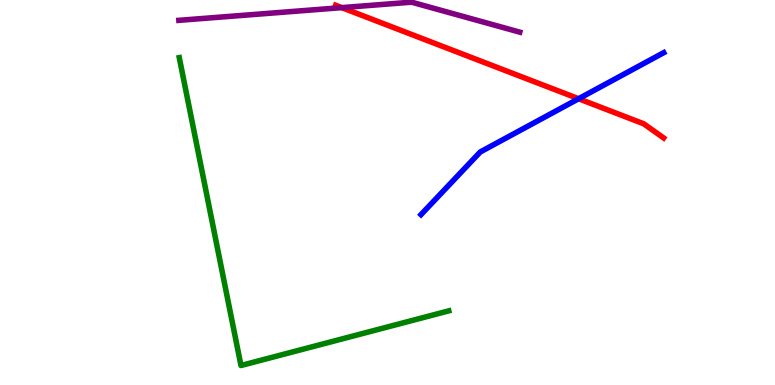[{'lines': ['blue', 'red'], 'intersections': [{'x': 7.47, 'y': 7.44}]}, {'lines': ['green', 'red'], 'intersections': []}, {'lines': ['purple', 'red'], 'intersections': [{'x': 4.41, 'y': 9.8}]}, {'lines': ['blue', 'green'], 'intersections': []}, {'lines': ['blue', 'purple'], 'intersections': []}, {'lines': ['green', 'purple'], 'intersections': []}]